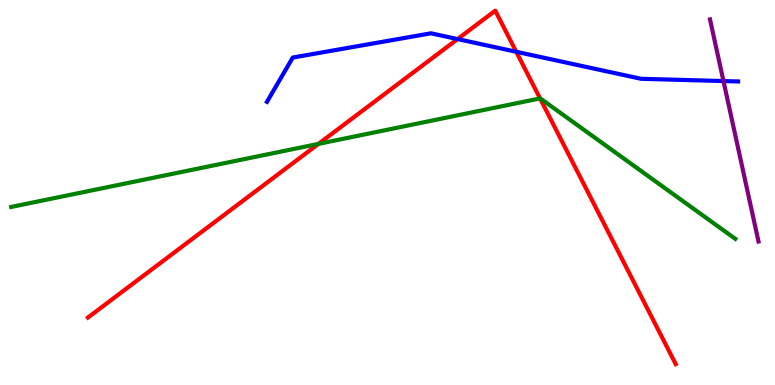[{'lines': ['blue', 'red'], 'intersections': [{'x': 5.9, 'y': 8.99}, {'x': 6.66, 'y': 8.66}]}, {'lines': ['green', 'red'], 'intersections': [{'x': 4.11, 'y': 6.26}, {'x': 6.97, 'y': 7.44}]}, {'lines': ['purple', 'red'], 'intersections': []}, {'lines': ['blue', 'green'], 'intersections': []}, {'lines': ['blue', 'purple'], 'intersections': [{'x': 9.34, 'y': 7.89}]}, {'lines': ['green', 'purple'], 'intersections': []}]